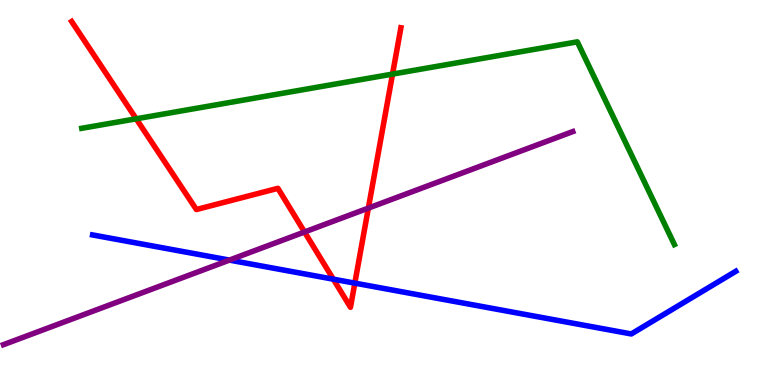[{'lines': ['blue', 'red'], 'intersections': [{'x': 4.3, 'y': 2.75}, {'x': 4.58, 'y': 2.65}]}, {'lines': ['green', 'red'], 'intersections': [{'x': 1.76, 'y': 6.91}, {'x': 5.07, 'y': 8.08}]}, {'lines': ['purple', 'red'], 'intersections': [{'x': 3.93, 'y': 3.97}, {'x': 4.75, 'y': 4.59}]}, {'lines': ['blue', 'green'], 'intersections': []}, {'lines': ['blue', 'purple'], 'intersections': [{'x': 2.96, 'y': 3.24}]}, {'lines': ['green', 'purple'], 'intersections': []}]